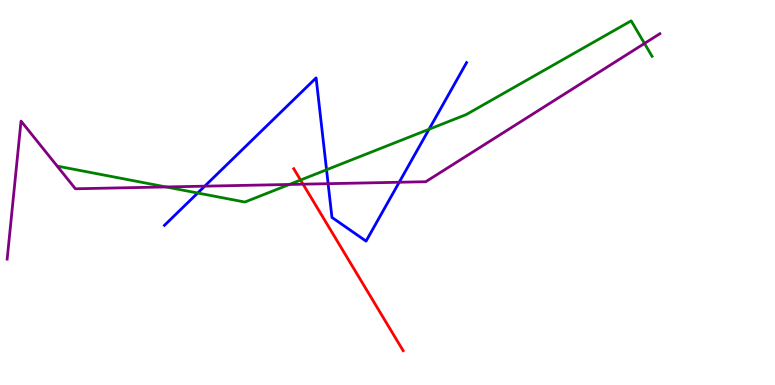[{'lines': ['blue', 'red'], 'intersections': []}, {'lines': ['green', 'red'], 'intersections': [{'x': 3.88, 'y': 5.32}]}, {'lines': ['purple', 'red'], 'intersections': [{'x': 3.91, 'y': 5.22}]}, {'lines': ['blue', 'green'], 'intersections': [{'x': 2.55, 'y': 4.99}, {'x': 4.21, 'y': 5.59}, {'x': 5.54, 'y': 6.64}]}, {'lines': ['blue', 'purple'], 'intersections': [{'x': 2.64, 'y': 5.16}, {'x': 4.23, 'y': 5.23}, {'x': 5.15, 'y': 5.27}]}, {'lines': ['green', 'purple'], 'intersections': [{'x': 2.14, 'y': 5.14}, {'x': 3.73, 'y': 5.21}, {'x': 8.32, 'y': 8.87}]}]